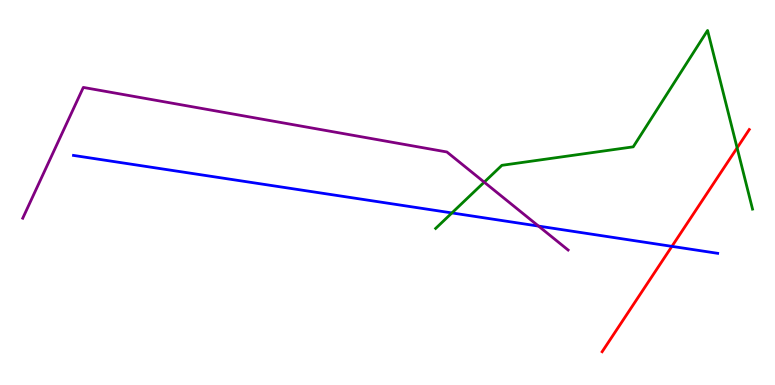[{'lines': ['blue', 'red'], 'intersections': [{'x': 8.67, 'y': 3.6}]}, {'lines': ['green', 'red'], 'intersections': [{'x': 9.51, 'y': 6.16}]}, {'lines': ['purple', 'red'], 'intersections': []}, {'lines': ['blue', 'green'], 'intersections': [{'x': 5.83, 'y': 4.47}]}, {'lines': ['blue', 'purple'], 'intersections': [{'x': 6.95, 'y': 4.13}]}, {'lines': ['green', 'purple'], 'intersections': [{'x': 6.25, 'y': 5.27}]}]